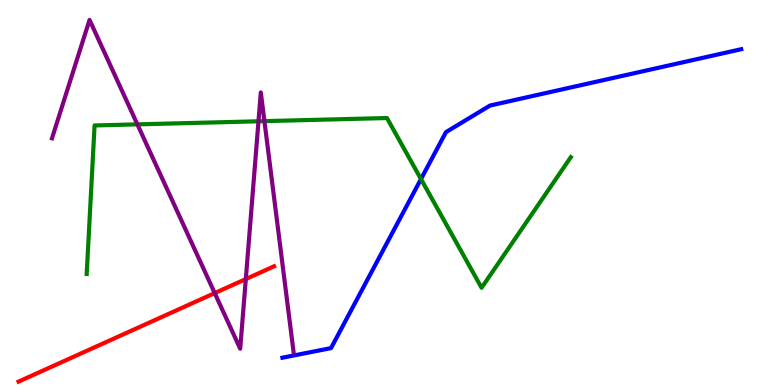[{'lines': ['blue', 'red'], 'intersections': []}, {'lines': ['green', 'red'], 'intersections': []}, {'lines': ['purple', 'red'], 'intersections': [{'x': 2.77, 'y': 2.39}, {'x': 3.17, 'y': 2.75}]}, {'lines': ['blue', 'green'], 'intersections': [{'x': 5.43, 'y': 5.35}]}, {'lines': ['blue', 'purple'], 'intersections': []}, {'lines': ['green', 'purple'], 'intersections': [{'x': 1.77, 'y': 6.77}, {'x': 3.34, 'y': 6.85}, {'x': 3.41, 'y': 6.85}]}]